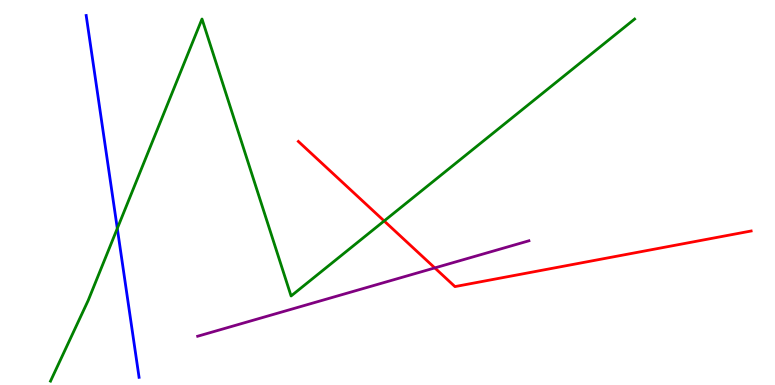[{'lines': ['blue', 'red'], 'intersections': []}, {'lines': ['green', 'red'], 'intersections': [{'x': 4.96, 'y': 4.26}]}, {'lines': ['purple', 'red'], 'intersections': [{'x': 5.61, 'y': 3.04}]}, {'lines': ['blue', 'green'], 'intersections': [{'x': 1.51, 'y': 4.07}]}, {'lines': ['blue', 'purple'], 'intersections': []}, {'lines': ['green', 'purple'], 'intersections': []}]